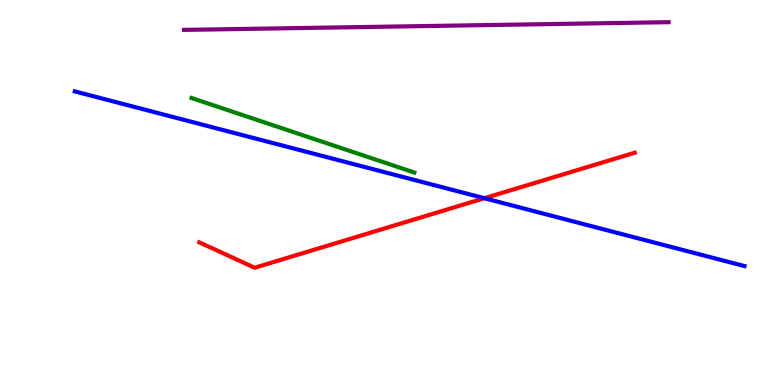[{'lines': ['blue', 'red'], 'intersections': [{'x': 6.25, 'y': 4.85}]}, {'lines': ['green', 'red'], 'intersections': []}, {'lines': ['purple', 'red'], 'intersections': []}, {'lines': ['blue', 'green'], 'intersections': []}, {'lines': ['blue', 'purple'], 'intersections': []}, {'lines': ['green', 'purple'], 'intersections': []}]